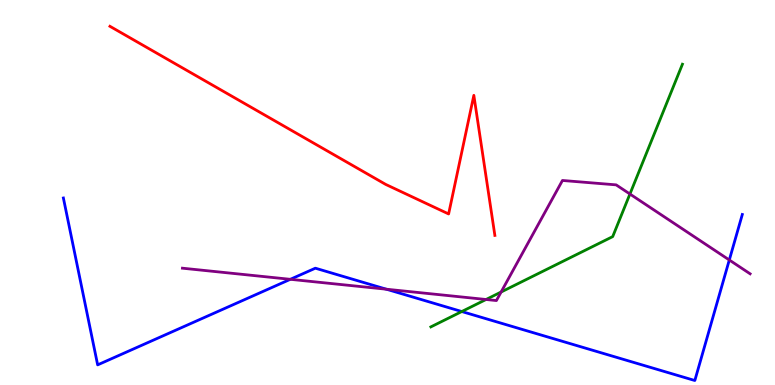[{'lines': ['blue', 'red'], 'intersections': []}, {'lines': ['green', 'red'], 'intersections': []}, {'lines': ['purple', 'red'], 'intersections': []}, {'lines': ['blue', 'green'], 'intersections': [{'x': 5.96, 'y': 1.91}]}, {'lines': ['blue', 'purple'], 'intersections': [{'x': 3.75, 'y': 2.75}, {'x': 4.99, 'y': 2.49}, {'x': 9.41, 'y': 3.25}]}, {'lines': ['green', 'purple'], 'intersections': [{'x': 6.27, 'y': 2.22}, {'x': 6.47, 'y': 2.42}, {'x': 8.13, 'y': 4.96}]}]